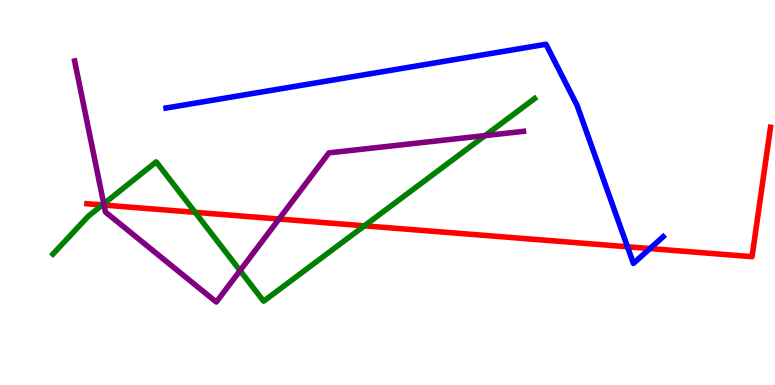[{'lines': ['blue', 'red'], 'intersections': [{'x': 8.1, 'y': 3.59}, {'x': 8.39, 'y': 3.54}]}, {'lines': ['green', 'red'], 'intersections': [{'x': 1.32, 'y': 4.68}, {'x': 2.52, 'y': 4.48}, {'x': 4.7, 'y': 4.13}]}, {'lines': ['purple', 'red'], 'intersections': [{'x': 1.34, 'y': 4.67}, {'x': 3.6, 'y': 4.31}]}, {'lines': ['blue', 'green'], 'intersections': []}, {'lines': ['blue', 'purple'], 'intersections': []}, {'lines': ['green', 'purple'], 'intersections': [{'x': 1.34, 'y': 4.71}, {'x': 3.1, 'y': 2.97}, {'x': 6.26, 'y': 6.48}]}]